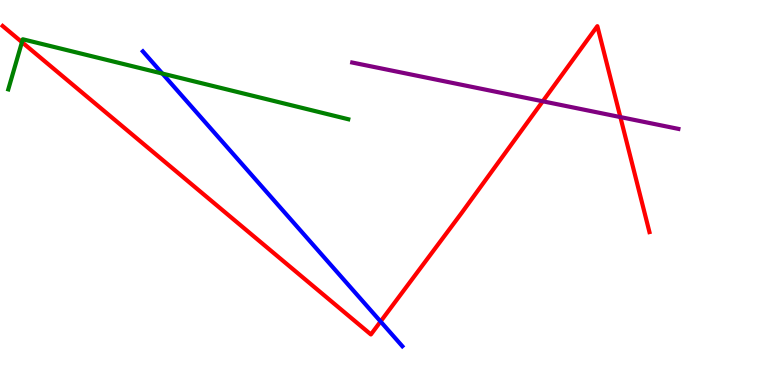[{'lines': ['blue', 'red'], 'intersections': [{'x': 4.91, 'y': 1.65}]}, {'lines': ['green', 'red'], 'intersections': [{'x': 0.283, 'y': 8.9}]}, {'lines': ['purple', 'red'], 'intersections': [{'x': 7.0, 'y': 7.37}, {'x': 8.0, 'y': 6.96}]}, {'lines': ['blue', 'green'], 'intersections': [{'x': 2.1, 'y': 8.09}]}, {'lines': ['blue', 'purple'], 'intersections': []}, {'lines': ['green', 'purple'], 'intersections': []}]